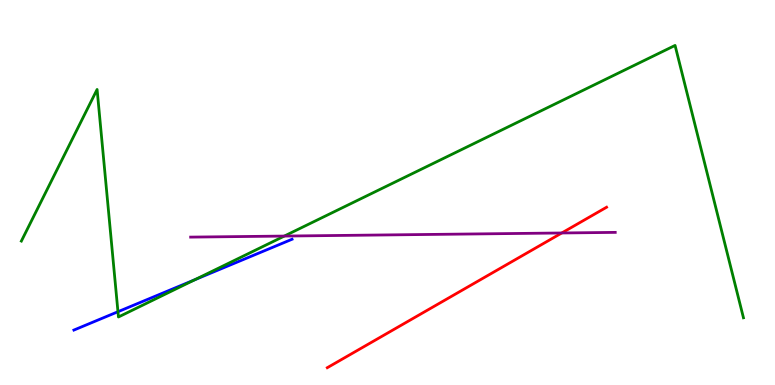[{'lines': ['blue', 'red'], 'intersections': []}, {'lines': ['green', 'red'], 'intersections': []}, {'lines': ['purple', 'red'], 'intersections': [{'x': 7.25, 'y': 3.95}]}, {'lines': ['blue', 'green'], 'intersections': [{'x': 1.52, 'y': 1.9}, {'x': 2.51, 'y': 2.73}]}, {'lines': ['blue', 'purple'], 'intersections': []}, {'lines': ['green', 'purple'], 'intersections': [{'x': 3.67, 'y': 3.87}]}]